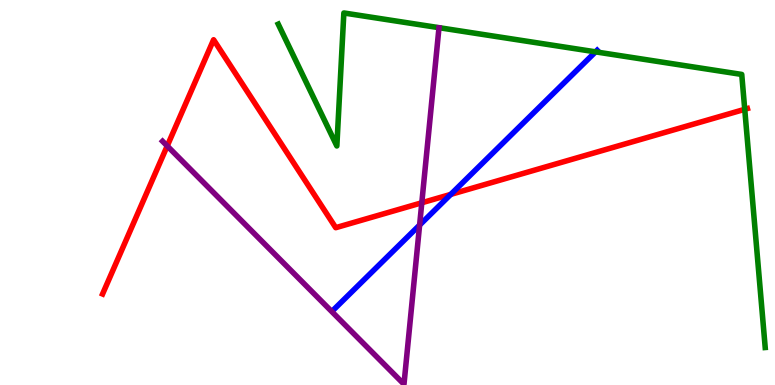[{'lines': ['blue', 'red'], 'intersections': [{'x': 5.82, 'y': 4.95}]}, {'lines': ['green', 'red'], 'intersections': [{'x': 9.61, 'y': 7.16}]}, {'lines': ['purple', 'red'], 'intersections': [{'x': 2.16, 'y': 6.21}, {'x': 5.44, 'y': 4.73}]}, {'lines': ['blue', 'green'], 'intersections': [{'x': 7.68, 'y': 8.65}]}, {'lines': ['blue', 'purple'], 'intersections': [{'x': 5.41, 'y': 4.15}]}, {'lines': ['green', 'purple'], 'intersections': []}]